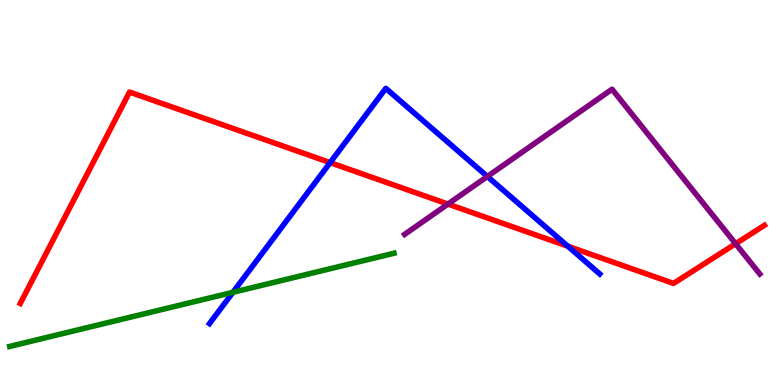[{'lines': ['blue', 'red'], 'intersections': [{'x': 4.26, 'y': 5.78}, {'x': 7.33, 'y': 3.61}]}, {'lines': ['green', 'red'], 'intersections': []}, {'lines': ['purple', 'red'], 'intersections': [{'x': 5.78, 'y': 4.7}, {'x': 9.49, 'y': 3.67}]}, {'lines': ['blue', 'green'], 'intersections': [{'x': 3.01, 'y': 2.41}]}, {'lines': ['blue', 'purple'], 'intersections': [{'x': 6.29, 'y': 5.42}]}, {'lines': ['green', 'purple'], 'intersections': []}]